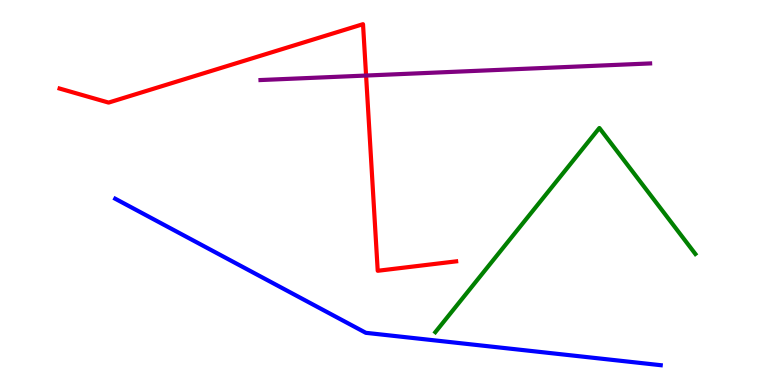[{'lines': ['blue', 'red'], 'intersections': []}, {'lines': ['green', 'red'], 'intersections': []}, {'lines': ['purple', 'red'], 'intersections': [{'x': 4.72, 'y': 8.04}]}, {'lines': ['blue', 'green'], 'intersections': []}, {'lines': ['blue', 'purple'], 'intersections': []}, {'lines': ['green', 'purple'], 'intersections': []}]